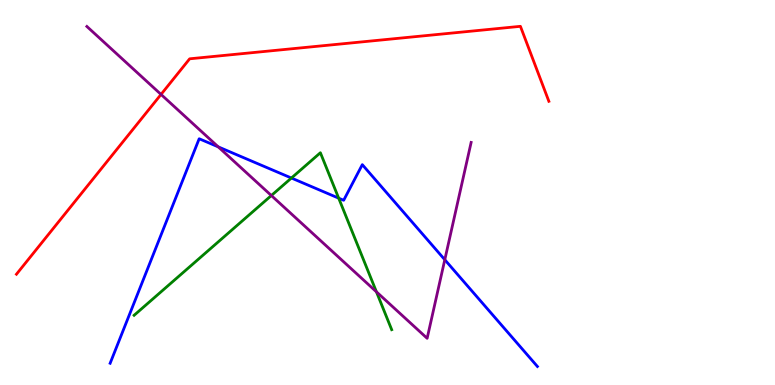[{'lines': ['blue', 'red'], 'intersections': []}, {'lines': ['green', 'red'], 'intersections': []}, {'lines': ['purple', 'red'], 'intersections': [{'x': 2.08, 'y': 7.55}]}, {'lines': ['blue', 'green'], 'intersections': [{'x': 3.76, 'y': 5.38}, {'x': 4.37, 'y': 4.85}]}, {'lines': ['blue', 'purple'], 'intersections': [{'x': 2.82, 'y': 6.19}, {'x': 5.74, 'y': 3.25}]}, {'lines': ['green', 'purple'], 'intersections': [{'x': 3.5, 'y': 4.92}, {'x': 4.86, 'y': 2.42}]}]